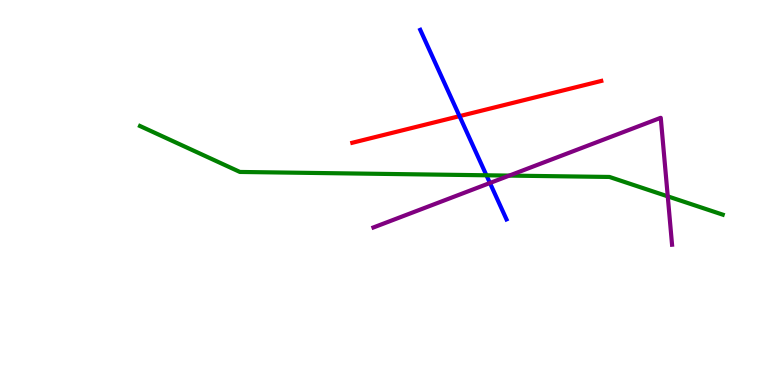[{'lines': ['blue', 'red'], 'intersections': [{'x': 5.93, 'y': 6.98}]}, {'lines': ['green', 'red'], 'intersections': []}, {'lines': ['purple', 'red'], 'intersections': []}, {'lines': ['blue', 'green'], 'intersections': [{'x': 6.28, 'y': 5.45}]}, {'lines': ['blue', 'purple'], 'intersections': [{'x': 6.32, 'y': 5.25}]}, {'lines': ['green', 'purple'], 'intersections': [{'x': 6.57, 'y': 5.44}, {'x': 8.62, 'y': 4.9}]}]